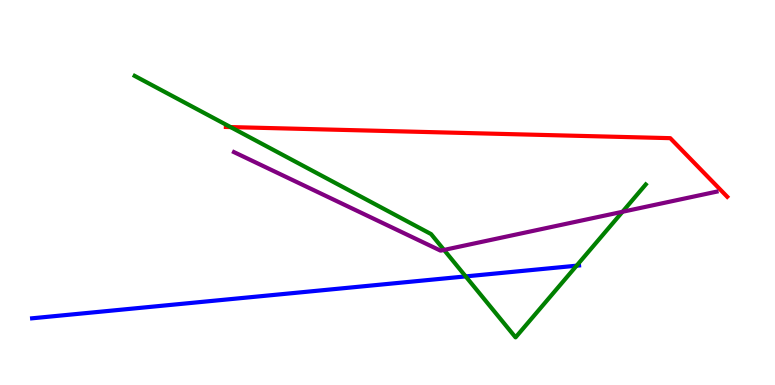[{'lines': ['blue', 'red'], 'intersections': []}, {'lines': ['green', 'red'], 'intersections': [{'x': 2.98, 'y': 6.7}]}, {'lines': ['purple', 'red'], 'intersections': []}, {'lines': ['blue', 'green'], 'intersections': [{'x': 6.01, 'y': 2.82}, {'x': 7.44, 'y': 3.1}]}, {'lines': ['blue', 'purple'], 'intersections': []}, {'lines': ['green', 'purple'], 'intersections': [{'x': 5.73, 'y': 3.51}, {'x': 8.03, 'y': 4.5}]}]